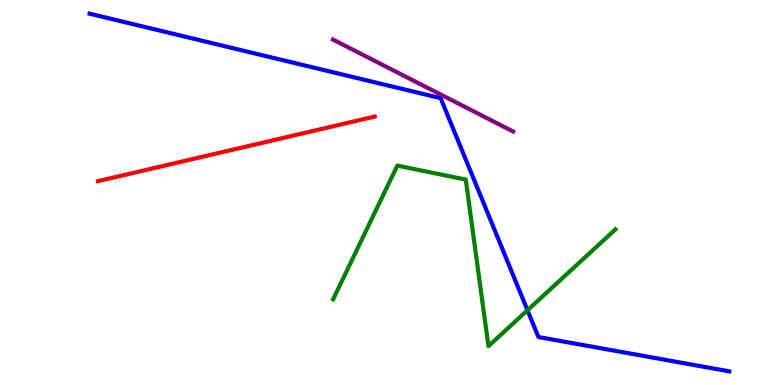[{'lines': ['blue', 'red'], 'intersections': []}, {'lines': ['green', 'red'], 'intersections': []}, {'lines': ['purple', 'red'], 'intersections': []}, {'lines': ['blue', 'green'], 'intersections': [{'x': 6.81, 'y': 1.94}]}, {'lines': ['blue', 'purple'], 'intersections': []}, {'lines': ['green', 'purple'], 'intersections': []}]